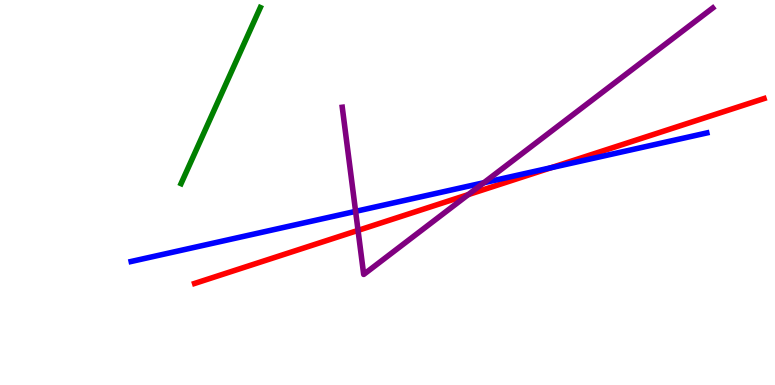[{'lines': ['blue', 'red'], 'intersections': [{'x': 7.11, 'y': 5.64}]}, {'lines': ['green', 'red'], 'intersections': []}, {'lines': ['purple', 'red'], 'intersections': [{'x': 4.62, 'y': 4.02}, {'x': 6.04, 'y': 4.95}]}, {'lines': ['blue', 'green'], 'intersections': []}, {'lines': ['blue', 'purple'], 'intersections': [{'x': 4.59, 'y': 4.51}, {'x': 6.24, 'y': 5.25}]}, {'lines': ['green', 'purple'], 'intersections': []}]